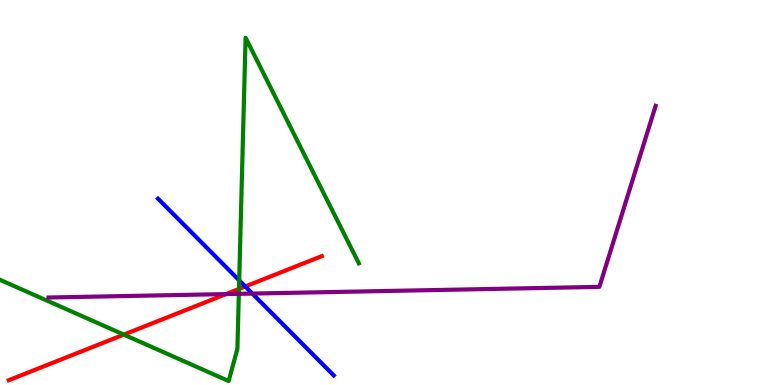[{'lines': ['blue', 'red'], 'intersections': [{'x': 3.17, 'y': 2.56}]}, {'lines': ['green', 'red'], 'intersections': [{'x': 1.6, 'y': 1.31}, {'x': 3.08, 'y': 2.49}]}, {'lines': ['purple', 'red'], 'intersections': [{'x': 2.92, 'y': 2.36}]}, {'lines': ['blue', 'green'], 'intersections': [{'x': 3.09, 'y': 2.72}]}, {'lines': ['blue', 'purple'], 'intersections': [{'x': 3.26, 'y': 2.37}]}, {'lines': ['green', 'purple'], 'intersections': [{'x': 3.08, 'y': 2.37}]}]